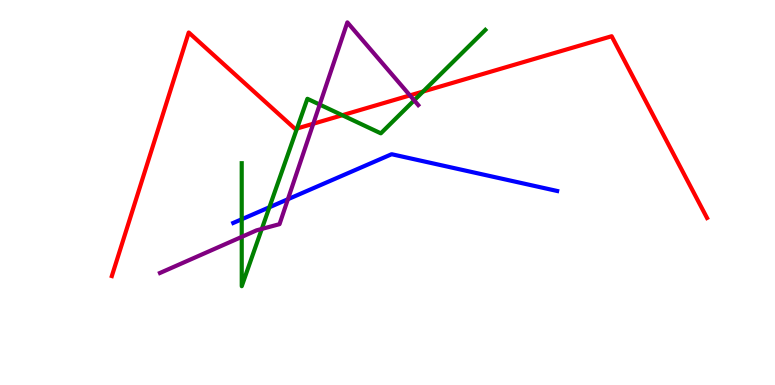[{'lines': ['blue', 'red'], 'intersections': []}, {'lines': ['green', 'red'], 'intersections': [{'x': 3.83, 'y': 6.66}, {'x': 4.42, 'y': 7.01}, {'x': 5.46, 'y': 7.62}]}, {'lines': ['purple', 'red'], 'intersections': [{'x': 4.04, 'y': 6.79}, {'x': 5.29, 'y': 7.52}]}, {'lines': ['blue', 'green'], 'intersections': [{'x': 3.12, 'y': 4.3}, {'x': 3.48, 'y': 4.62}]}, {'lines': ['blue', 'purple'], 'intersections': [{'x': 3.71, 'y': 4.83}]}, {'lines': ['green', 'purple'], 'intersections': [{'x': 3.12, 'y': 3.85}, {'x': 3.38, 'y': 4.05}, {'x': 4.13, 'y': 7.28}, {'x': 5.34, 'y': 7.39}]}]